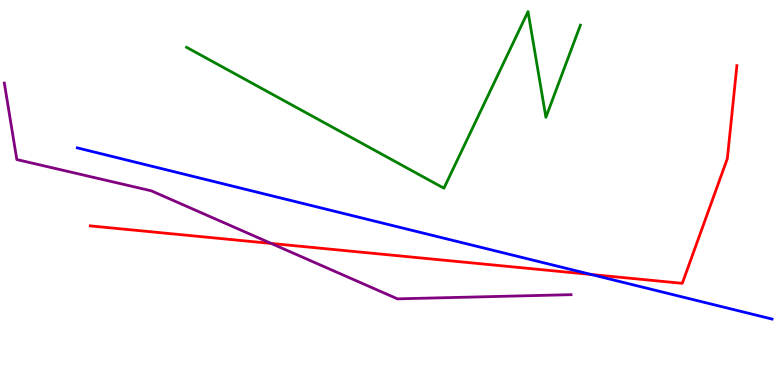[{'lines': ['blue', 'red'], 'intersections': [{'x': 7.63, 'y': 2.87}]}, {'lines': ['green', 'red'], 'intersections': []}, {'lines': ['purple', 'red'], 'intersections': [{'x': 3.5, 'y': 3.68}]}, {'lines': ['blue', 'green'], 'intersections': []}, {'lines': ['blue', 'purple'], 'intersections': []}, {'lines': ['green', 'purple'], 'intersections': []}]